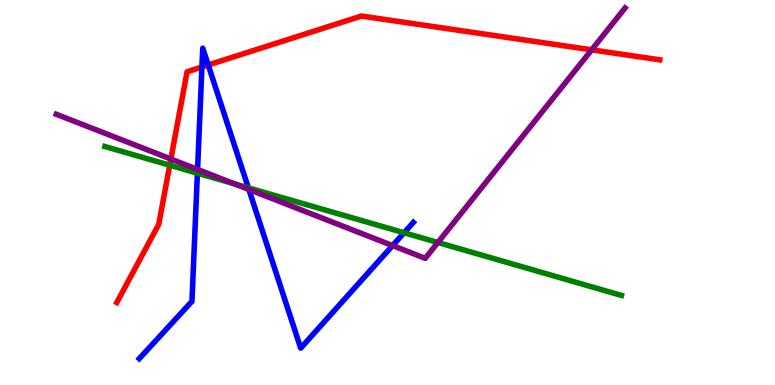[{'lines': ['blue', 'red'], 'intersections': [{'x': 2.61, 'y': 8.26}, {'x': 2.69, 'y': 8.31}]}, {'lines': ['green', 'red'], 'intersections': [{'x': 2.19, 'y': 5.71}]}, {'lines': ['purple', 'red'], 'intersections': [{'x': 2.2, 'y': 5.87}, {'x': 7.63, 'y': 8.71}]}, {'lines': ['blue', 'green'], 'intersections': [{'x': 2.55, 'y': 5.5}, {'x': 3.2, 'y': 5.12}, {'x': 5.21, 'y': 3.95}]}, {'lines': ['blue', 'purple'], 'intersections': [{'x': 2.55, 'y': 5.6}, {'x': 3.21, 'y': 5.08}, {'x': 5.07, 'y': 3.62}]}, {'lines': ['green', 'purple'], 'intersections': [{'x': 3.03, 'y': 5.22}, {'x': 5.65, 'y': 3.7}]}]